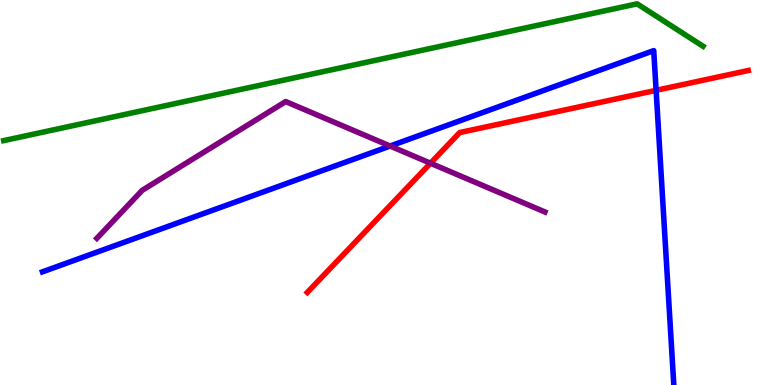[{'lines': ['blue', 'red'], 'intersections': [{'x': 8.47, 'y': 7.65}]}, {'lines': ['green', 'red'], 'intersections': []}, {'lines': ['purple', 'red'], 'intersections': [{'x': 5.55, 'y': 5.76}]}, {'lines': ['blue', 'green'], 'intersections': []}, {'lines': ['blue', 'purple'], 'intersections': [{'x': 5.03, 'y': 6.21}]}, {'lines': ['green', 'purple'], 'intersections': []}]